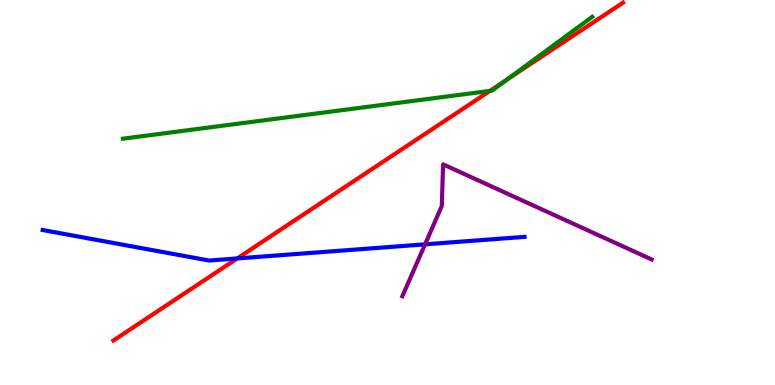[{'lines': ['blue', 'red'], 'intersections': [{'x': 3.06, 'y': 3.29}]}, {'lines': ['green', 'red'], 'intersections': [{'x': 6.32, 'y': 7.64}, {'x': 6.54, 'y': 7.93}]}, {'lines': ['purple', 'red'], 'intersections': []}, {'lines': ['blue', 'green'], 'intersections': []}, {'lines': ['blue', 'purple'], 'intersections': [{'x': 5.48, 'y': 3.65}]}, {'lines': ['green', 'purple'], 'intersections': []}]